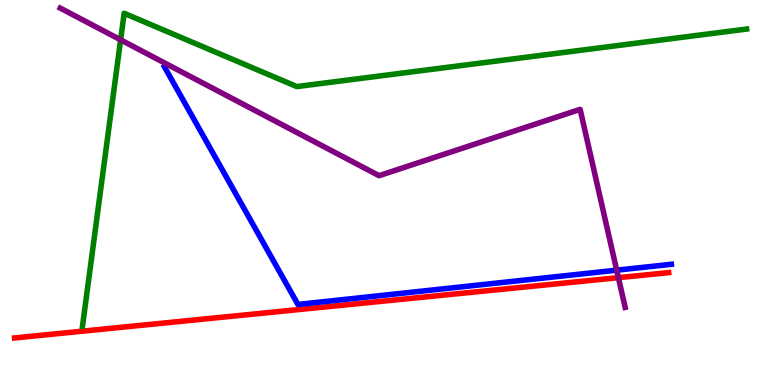[{'lines': ['blue', 'red'], 'intersections': []}, {'lines': ['green', 'red'], 'intersections': []}, {'lines': ['purple', 'red'], 'intersections': [{'x': 7.98, 'y': 2.79}]}, {'lines': ['blue', 'green'], 'intersections': []}, {'lines': ['blue', 'purple'], 'intersections': [{'x': 7.96, 'y': 2.98}]}, {'lines': ['green', 'purple'], 'intersections': [{'x': 1.56, 'y': 8.97}]}]